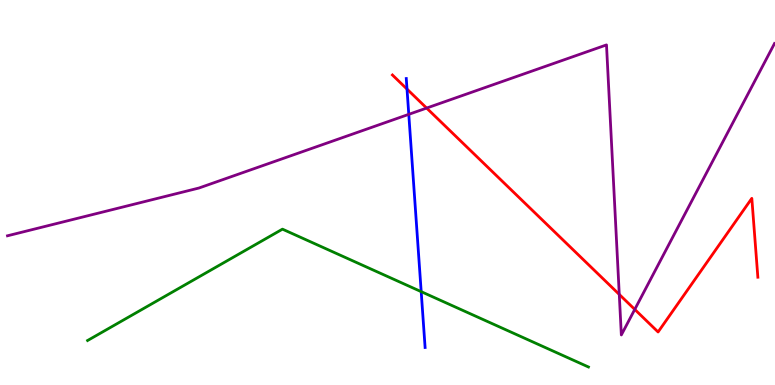[{'lines': ['blue', 'red'], 'intersections': [{'x': 5.25, 'y': 7.69}]}, {'lines': ['green', 'red'], 'intersections': []}, {'lines': ['purple', 'red'], 'intersections': [{'x': 5.5, 'y': 7.19}, {'x': 7.99, 'y': 2.35}, {'x': 8.19, 'y': 1.96}]}, {'lines': ['blue', 'green'], 'intersections': [{'x': 5.43, 'y': 2.42}]}, {'lines': ['blue', 'purple'], 'intersections': [{'x': 5.27, 'y': 7.03}]}, {'lines': ['green', 'purple'], 'intersections': []}]